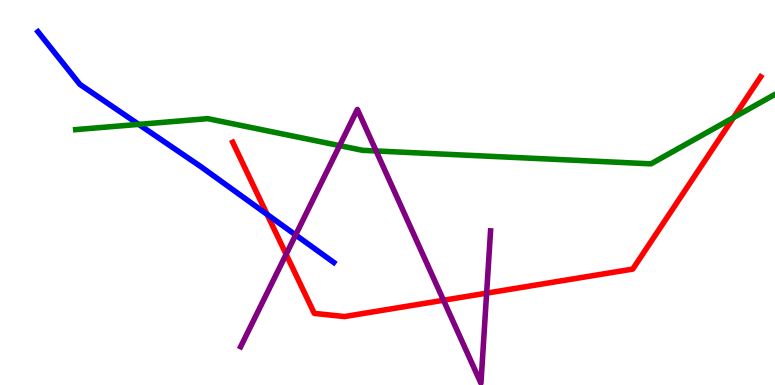[{'lines': ['blue', 'red'], 'intersections': [{'x': 3.45, 'y': 4.43}]}, {'lines': ['green', 'red'], 'intersections': [{'x': 9.46, 'y': 6.95}]}, {'lines': ['purple', 'red'], 'intersections': [{'x': 3.69, 'y': 3.4}, {'x': 5.72, 'y': 2.2}, {'x': 6.28, 'y': 2.39}]}, {'lines': ['blue', 'green'], 'intersections': [{'x': 1.79, 'y': 6.77}]}, {'lines': ['blue', 'purple'], 'intersections': [{'x': 3.81, 'y': 3.9}]}, {'lines': ['green', 'purple'], 'intersections': [{'x': 4.38, 'y': 6.22}, {'x': 4.85, 'y': 6.08}]}]